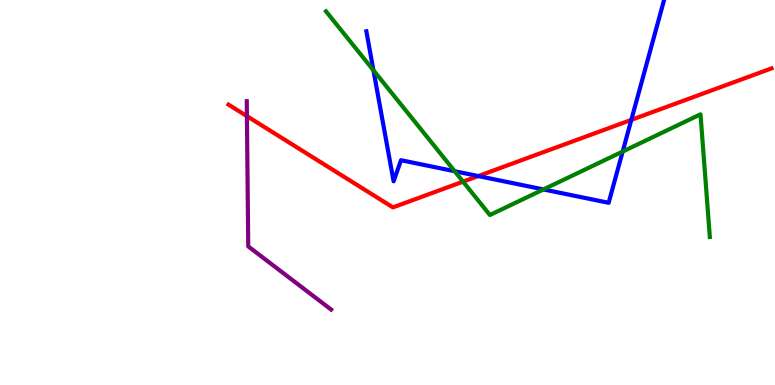[{'lines': ['blue', 'red'], 'intersections': [{'x': 6.17, 'y': 5.43}, {'x': 8.15, 'y': 6.89}]}, {'lines': ['green', 'red'], 'intersections': [{'x': 5.97, 'y': 5.28}]}, {'lines': ['purple', 'red'], 'intersections': [{'x': 3.19, 'y': 6.98}]}, {'lines': ['blue', 'green'], 'intersections': [{'x': 4.82, 'y': 8.17}, {'x': 5.87, 'y': 5.55}, {'x': 7.01, 'y': 5.08}, {'x': 8.03, 'y': 6.06}]}, {'lines': ['blue', 'purple'], 'intersections': []}, {'lines': ['green', 'purple'], 'intersections': []}]